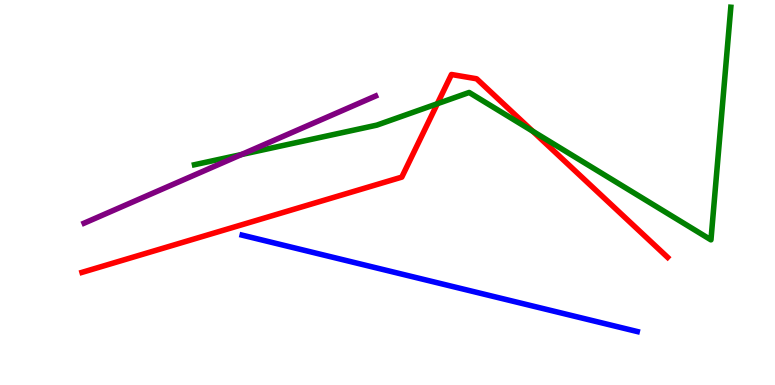[{'lines': ['blue', 'red'], 'intersections': []}, {'lines': ['green', 'red'], 'intersections': [{'x': 5.64, 'y': 7.31}, {'x': 6.87, 'y': 6.59}]}, {'lines': ['purple', 'red'], 'intersections': []}, {'lines': ['blue', 'green'], 'intersections': []}, {'lines': ['blue', 'purple'], 'intersections': []}, {'lines': ['green', 'purple'], 'intersections': [{'x': 3.12, 'y': 5.99}]}]